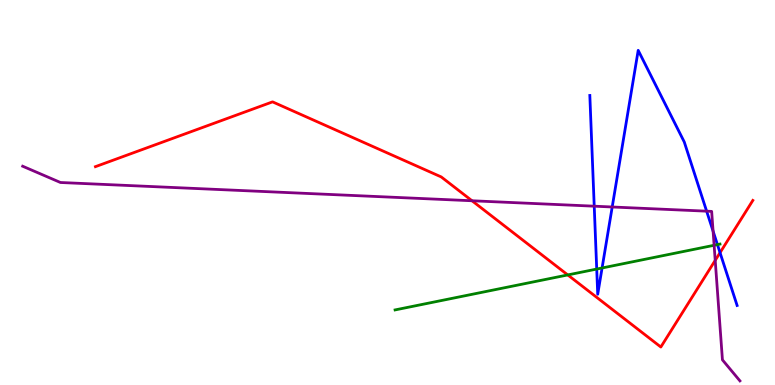[{'lines': ['blue', 'red'], 'intersections': [{'x': 9.29, 'y': 3.44}]}, {'lines': ['green', 'red'], 'intersections': [{'x': 7.33, 'y': 2.86}]}, {'lines': ['purple', 'red'], 'intersections': [{'x': 6.09, 'y': 4.79}, {'x': 9.23, 'y': 3.24}]}, {'lines': ['blue', 'green'], 'intersections': [{'x': 7.7, 'y': 3.01}, {'x': 7.77, 'y': 3.04}, {'x': 9.26, 'y': 3.65}]}, {'lines': ['blue', 'purple'], 'intersections': [{'x': 7.67, 'y': 4.64}, {'x': 7.9, 'y': 4.62}, {'x': 9.12, 'y': 4.51}, {'x': 9.2, 'y': 4.0}]}, {'lines': ['green', 'purple'], 'intersections': [{'x': 9.21, 'y': 3.63}]}]